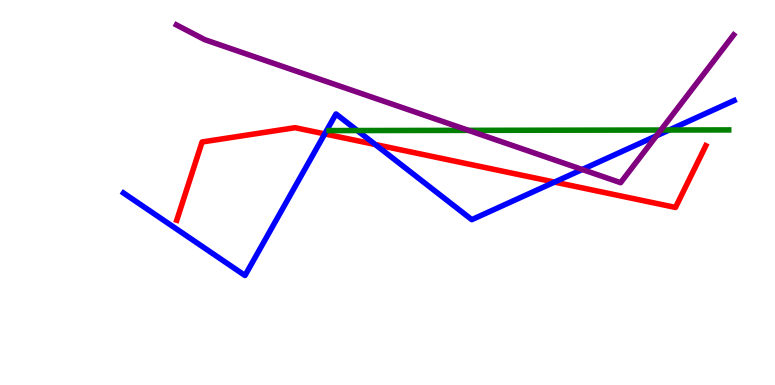[{'lines': ['blue', 'red'], 'intersections': [{'x': 4.19, 'y': 6.52}, {'x': 4.84, 'y': 6.25}, {'x': 7.16, 'y': 5.27}]}, {'lines': ['green', 'red'], 'intersections': []}, {'lines': ['purple', 'red'], 'intersections': []}, {'lines': ['blue', 'green'], 'intersections': [{'x': 4.61, 'y': 6.61}, {'x': 8.63, 'y': 6.62}]}, {'lines': ['blue', 'purple'], 'intersections': [{'x': 7.51, 'y': 5.6}, {'x': 8.47, 'y': 6.47}]}, {'lines': ['green', 'purple'], 'intersections': [{'x': 6.04, 'y': 6.61}, {'x': 8.53, 'y': 6.62}]}]